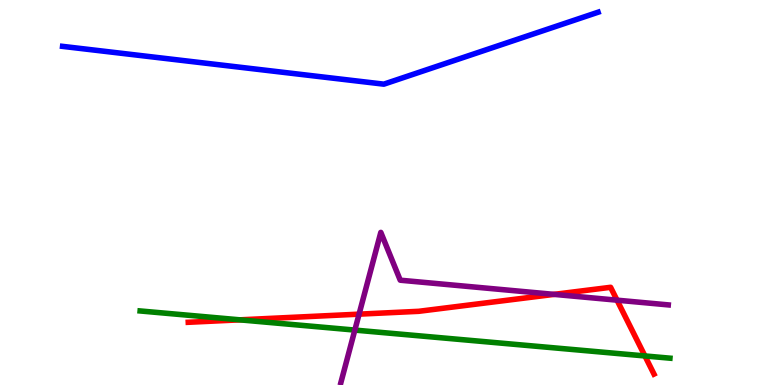[{'lines': ['blue', 'red'], 'intersections': []}, {'lines': ['green', 'red'], 'intersections': [{'x': 3.09, 'y': 1.69}, {'x': 8.32, 'y': 0.755}]}, {'lines': ['purple', 'red'], 'intersections': [{'x': 4.63, 'y': 1.84}, {'x': 7.15, 'y': 2.35}, {'x': 7.96, 'y': 2.2}]}, {'lines': ['blue', 'green'], 'intersections': []}, {'lines': ['blue', 'purple'], 'intersections': []}, {'lines': ['green', 'purple'], 'intersections': [{'x': 4.58, 'y': 1.43}]}]